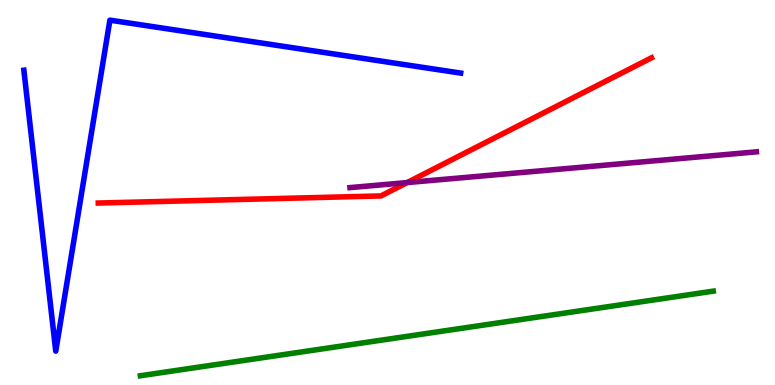[{'lines': ['blue', 'red'], 'intersections': []}, {'lines': ['green', 'red'], 'intersections': []}, {'lines': ['purple', 'red'], 'intersections': [{'x': 5.25, 'y': 5.26}]}, {'lines': ['blue', 'green'], 'intersections': []}, {'lines': ['blue', 'purple'], 'intersections': []}, {'lines': ['green', 'purple'], 'intersections': []}]